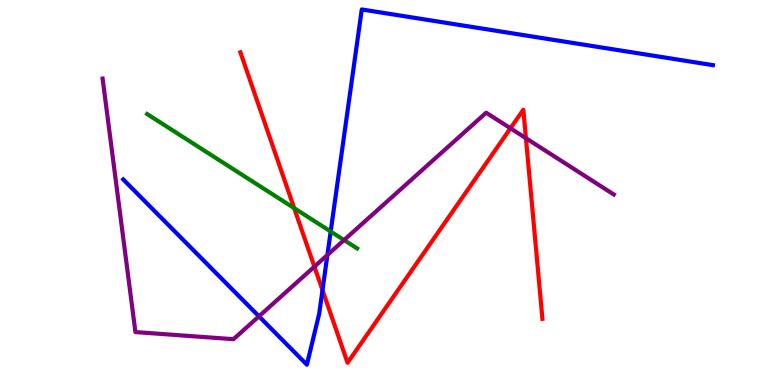[{'lines': ['blue', 'red'], 'intersections': [{'x': 4.16, 'y': 2.46}]}, {'lines': ['green', 'red'], 'intersections': [{'x': 3.8, 'y': 4.59}]}, {'lines': ['purple', 'red'], 'intersections': [{'x': 4.06, 'y': 3.07}, {'x': 6.59, 'y': 6.67}, {'x': 6.79, 'y': 6.41}]}, {'lines': ['blue', 'green'], 'intersections': [{'x': 4.27, 'y': 3.99}]}, {'lines': ['blue', 'purple'], 'intersections': [{'x': 3.34, 'y': 1.78}, {'x': 4.22, 'y': 3.38}]}, {'lines': ['green', 'purple'], 'intersections': [{'x': 4.44, 'y': 3.76}]}]